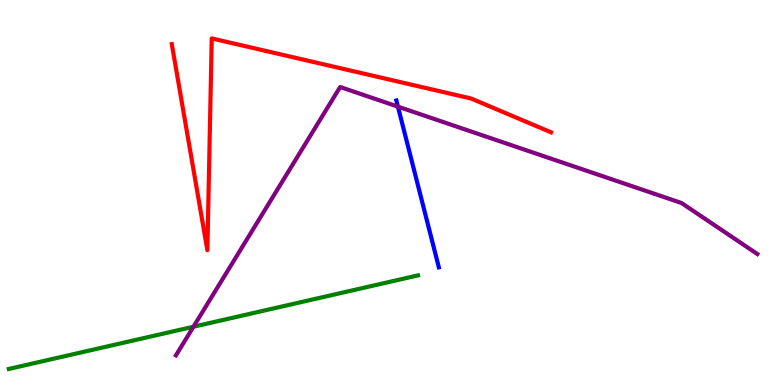[{'lines': ['blue', 'red'], 'intersections': []}, {'lines': ['green', 'red'], 'intersections': []}, {'lines': ['purple', 'red'], 'intersections': []}, {'lines': ['blue', 'green'], 'intersections': []}, {'lines': ['blue', 'purple'], 'intersections': [{'x': 5.13, 'y': 7.23}]}, {'lines': ['green', 'purple'], 'intersections': [{'x': 2.5, 'y': 1.51}]}]